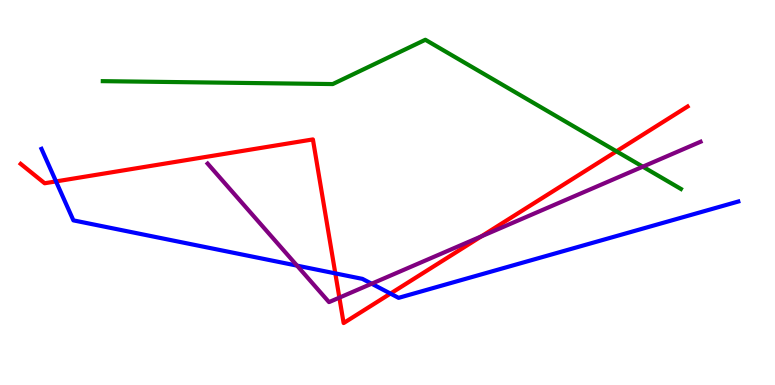[{'lines': ['blue', 'red'], 'intersections': [{'x': 0.723, 'y': 5.29}, {'x': 4.33, 'y': 2.9}, {'x': 5.04, 'y': 2.37}]}, {'lines': ['green', 'red'], 'intersections': [{'x': 7.95, 'y': 6.07}]}, {'lines': ['purple', 'red'], 'intersections': [{'x': 4.38, 'y': 2.27}, {'x': 6.21, 'y': 3.86}]}, {'lines': ['blue', 'green'], 'intersections': []}, {'lines': ['blue', 'purple'], 'intersections': [{'x': 3.83, 'y': 3.1}, {'x': 4.8, 'y': 2.63}]}, {'lines': ['green', 'purple'], 'intersections': [{'x': 8.29, 'y': 5.67}]}]